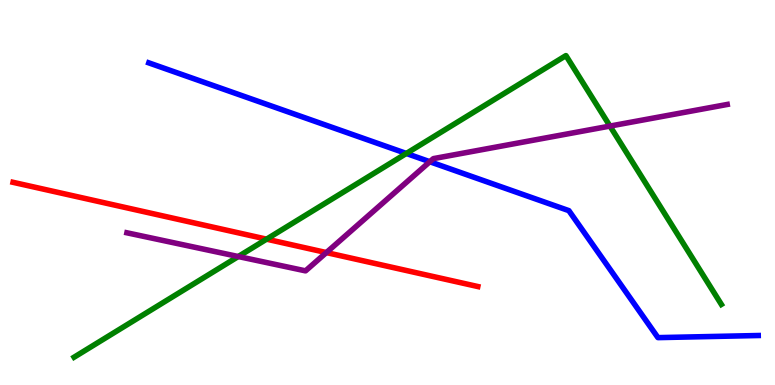[{'lines': ['blue', 'red'], 'intersections': []}, {'lines': ['green', 'red'], 'intersections': [{'x': 3.44, 'y': 3.79}]}, {'lines': ['purple', 'red'], 'intersections': [{'x': 4.21, 'y': 3.44}]}, {'lines': ['blue', 'green'], 'intersections': [{'x': 5.24, 'y': 6.01}]}, {'lines': ['blue', 'purple'], 'intersections': [{'x': 5.55, 'y': 5.8}]}, {'lines': ['green', 'purple'], 'intersections': [{'x': 3.07, 'y': 3.34}, {'x': 7.87, 'y': 6.73}]}]